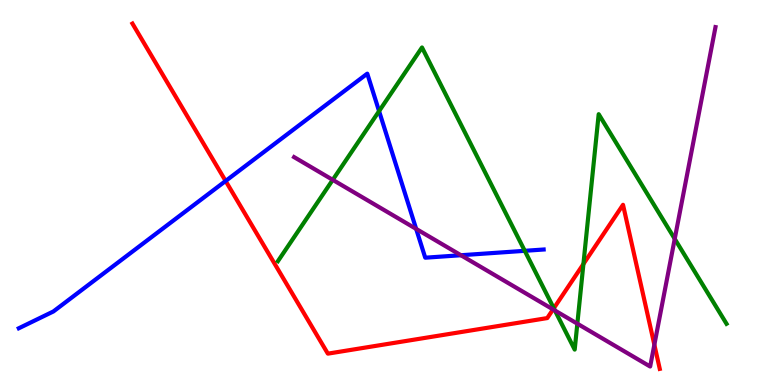[{'lines': ['blue', 'red'], 'intersections': [{'x': 2.91, 'y': 5.3}]}, {'lines': ['green', 'red'], 'intersections': [{'x': 7.15, 'y': 1.99}, {'x': 7.53, 'y': 3.14}]}, {'lines': ['purple', 'red'], 'intersections': [{'x': 7.14, 'y': 1.96}, {'x': 8.44, 'y': 1.05}]}, {'lines': ['blue', 'green'], 'intersections': [{'x': 4.89, 'y': 7.11}, {'x': 6.77, 'y': 3.49}]}, {'lines': ['blue', 'purple'], 'intersections': [{'x': 5.37, 'y': 4.05}, {'x': 5.95, 'y': 3.37}]}, {'lines': ['green', 'purple'], 'intersections': [{'x': 4.29, 'y': 5.33}, {'x': 7.16, 'y': 1.93}, {'x': 7.45, 'y': 1.59}, {'x': 8.71, 'y': 3.8}]}]